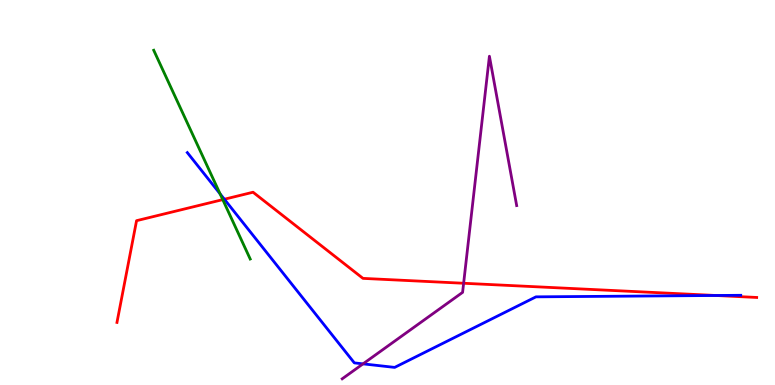[{'lines': ['blue', 'red'], 'intersections': [{'x': 2.9, 'y': 4.83}, {'x': 9.24, 'y': 2.33}]}, {'lines': ['green', 'red'], 'intersections': [{'x': 2.87, 'y': 4.81}]}, {'lines': ['purple', 'red'], 'intersections': [{'x': 5.98, 'y': 2.64}]}, {'lines': ['blue', 'green'], 'intersections': [{'x': 2.84, 'y': 4.96}]}, {'lines': ['blue', 'purple'], 'intersections': [{'x': 4.68, 'y': 0.549}]}, {'lines': ['green', 'purple'], 'intersections': []}]